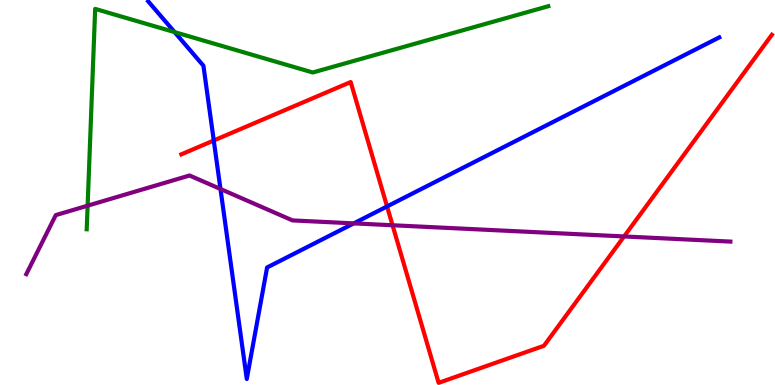[{'lines': ['blue', 'red'], 'intersections': [{'x': 2.76, 'y': 6.35}, {'x': 4.99, 'y': 4.64}]}, {'lines': ['green', 'red'], 'intersections': []}, {'lines': ['purple', 'red'], 'intersections': [{'x': 5.07, 'y': 4.15}, {'x': 8.05, 'y': 3.86}]}, {'lines': ['blue', 'green'], 'intersections': [{'x': 2.25, 'y': 9.17}]}, {'lines': ['blue', 'purple'], 'intersections': [{'x': 2.84, 'y': 5.09}, {'x': 4.56, 'y': 4.2}]}, {'lines': ['green', 'purple'], 'intersections': [{'x': 1.13, 'y': 4.66}]}]